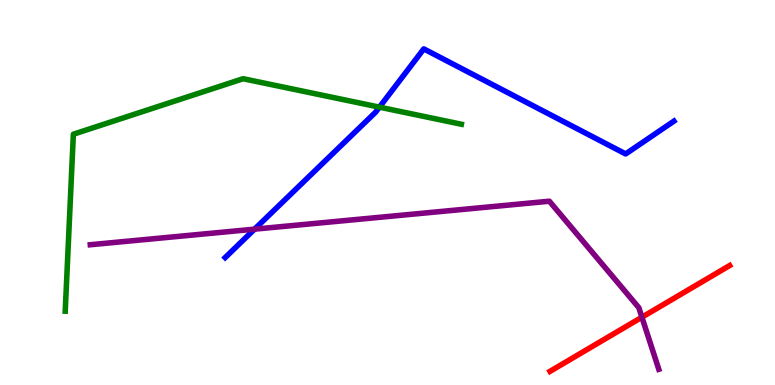[{'lines': ['blue', 'red'], 'intersections': []}, {'lines': ['green', 'red'], 'intersections': []}, {'lines': ['purple', 'red'], 'intersections': [{'x': 8.28, 'y': 1.76}]}, {'lines': ['blue', 'green'], 'intersections': [{'x': 4.9, 'y': 7.22}]}, {'lines': ['blue', 'purple'], 'intersections': [{'x': 3.28, 'y': 4.05}]}, {'lines': ['green', 'purple'], 'intersections': []}]